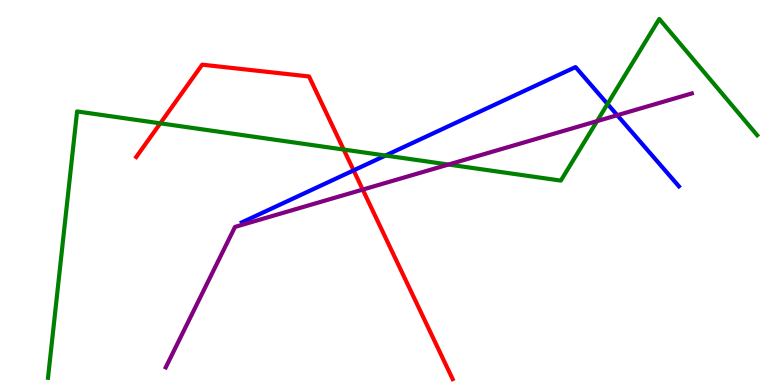[{'lines': ['blue', 'red'], 'intersections': [{'x': 4.56, 'y': 5.57}]}, {'lines': ['green', 'red'], 'intersections': [{'x': 2.07, 'y': 6.8}, {'x': 4.43, 'y': 6.12}]}, {'lines': ['purple', 'red'], 'intersections': [{'x': 4.68, 'y': 5.08}]}, {'lines': ['blue', 'green'], 'intersections': [{'x': 4.97, 'y': 5.96}, {'x': 7.84, 'y': 7.3}]}, {'lines': ['blue', 'purple'], 'intersections': [{'x': 7.96, 'y': 7.01}]}, {'lines': ['green', 'purple'], 'intersections': [{'x': 5.79, 'y': 5.73}, {'x': 7.7, 'y': 6.85}]}]